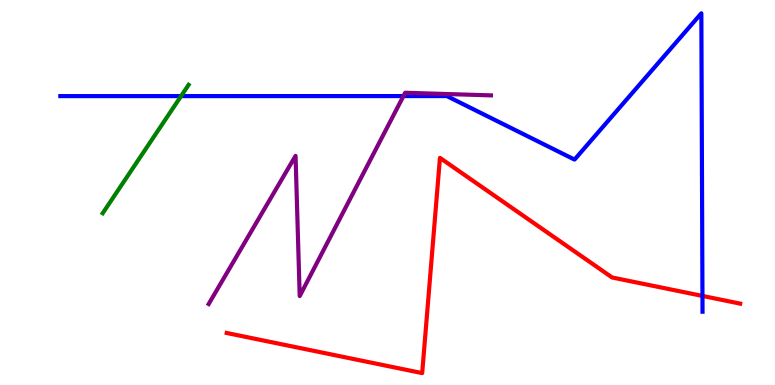[{'lines': ['blue', 'red'], 'intersections': [{'x': 9.06, 'y': 2.31}]}, {'lines': ['green', 'red'], 'intersections': []}, {'lines': ['purple', 'red'], 'intersections': []}, {'lines': ['blue', 'green'], 'intersections': [{'x': 2.34, 'y': 7.5}]}, {'lines': ['blue', 'purple'], 'intersections': [{'x': 5.21, 'y': 7.5}]}, {'lines': ['green', 'purple'], 'intersections': []}]